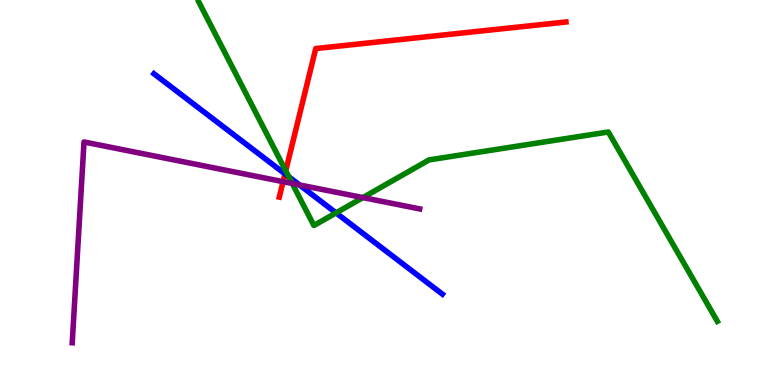[{'lines': ['blue', 'red'], 'intersections': [{'x': 3.68, 'y': 5.48}]}, {'lines': ['green', 'red'], 'intersections': [{'x': 3.69, 'y': 5.56}]}, {'lines': ['purple', 'red'], 'intersections': [{'x': 3.65, 'y': 5.28}]}, {'lines': ['blue', 'green'], 'intersections': [{'x': 3.73, 'y': 5.41}, {'x': 4.34, 'y': 4.47}]}, {'lines': ['blue', 'purple'], 'intersections': [{'x': 3.86, 'y': 5.2}]}, {'lines': ['green', 'purple'], 'intersections': [{'x': 3.77, 'y': 5.23}, {'x': 4.68, 'y': 4.87}]}]